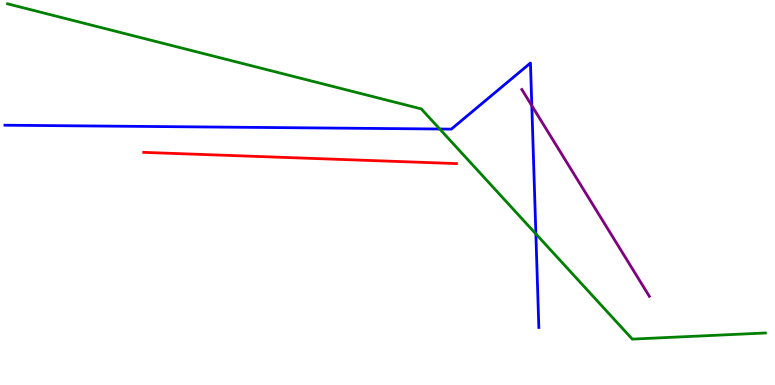[{'lines': ['blue', 'red'], 'intersections': []}, {'lines': ['green', 'red'], 'intersections': []}, {'lines': ['purple', 'red'], 'intersections': []}, {'lines': ['blue', 'green'], 'intersections': [{'x': 5.67, 'y': 6.65}, {'x': 6.91, 'y': 3.92}]}, {'lines': ['blue', 'purple'], 'intersections': [{'x': 6.86, 'y': 7.26}]}, {'lines': ['green', 'purple'], 'intersections': []}]